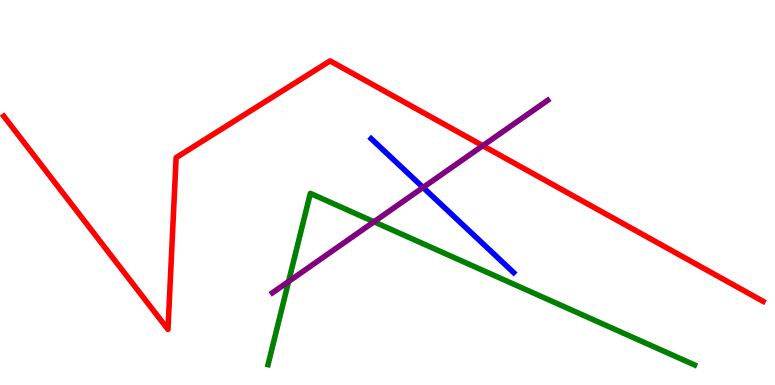[{'lines': ['blue', 'red'], 'intersections': []}, {'lines': ['green', 'red'], 'intersections': []}, {'lines': ['purple', 'red'], 'intersections': [{'x': 6.23, 'y': 6.22}]}, {'lines': ['blue', 'green'], 'intersections': []}, {'lines': ['blue', 'purple'], 'intersections': [{'x': 5.46, 'y': 5.13}]}, {'lines': ['green', 'purple'], 'intersections': [{'x': 3.72, 'y': 2.69}, {'x': 4.83, 'y': 4.24}]}]